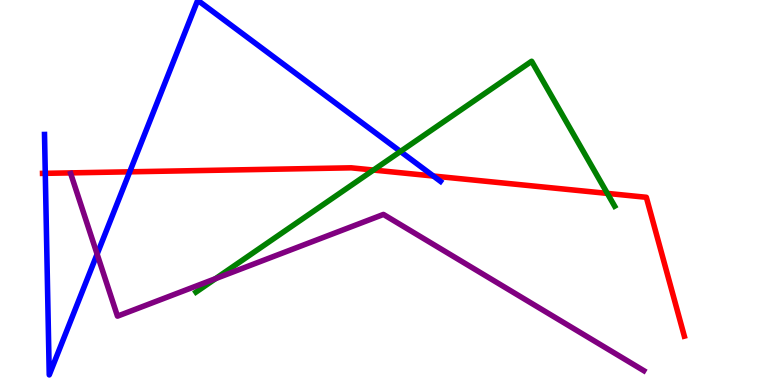[{'lines': ['blue', 'red'], 'intersections': [{'x': 0.584, 'y': 5.5}, {'x': 1.67, 'y': 5.54}, {'x': 5.59, 'y': 5.43}]}, {'lines': ['green', 'red'], 'intersections': [{'x': 4.82, 'y': 5.58}, {'x': 7.84, 'y': 4.98}]}, {'lines': ['purple', 'red'], 'intersections': []}, {'lines': ['blue', 'green'], 'intersections': [{'x': 5.17, 'y': 6.07}]}, {'lines': ['blue', 'purple'], 'intersections': [{'x': 1.25, 'y': 3.4}]}, {'lines': ['green', 'purple'], 'intersections': [{'x': 2.78, 'y': 2.76}]}]